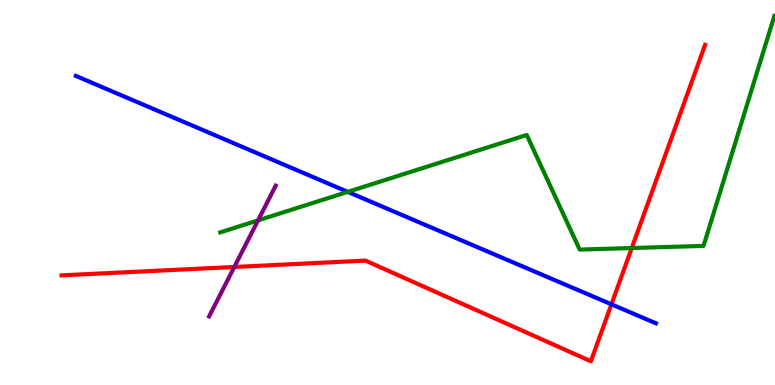[{'lines': ['blue', 'red'], 'intersections': [{'x': 7.89, 'y': 2.1}]}, {'lines': ['green', 'red'], 'intersections': [{'x': 8.15, 'y': 3.56}]}, {'lines': ['purple', 'red'], 'intersections': [{'x': 3.02, 'y': 3.07}]}, {'lines': ['blue', 'green'], 'intersections': [{'x': 4.49, 'y': 5.02}]}, {'lines': ['blue', 'purple'], 'intersections': []}, {'lines': ['green', 'purple'], 'intersections': [{'x': 3.33, 'y': 4.28}]}]